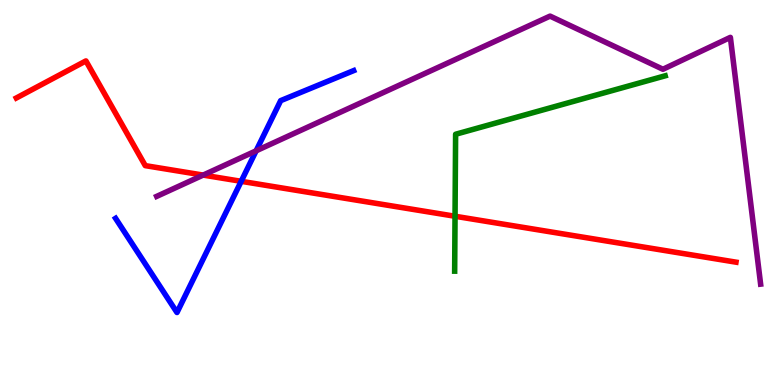[{'lines': ['blue', 'red'], 'intersections': [{'x': 3.11, 'y': 5.29}]}, {'lines': ['green', 'red'], 'intersections': [{'x': 5.87, 'y': 4.38}]}, {'lines': ['purple', 'red'], 'intersections': [{'x': 2.62, 'y': 5.45}]}, {'lines': ['blue', 'green'], 'intersections': []}, {'lines': ['blue', 'purple'], 'intersections': [{'x': 3.3, 'y': 6.08}]}, {'lines': ['green', 'purple'], 'intersections': []}]